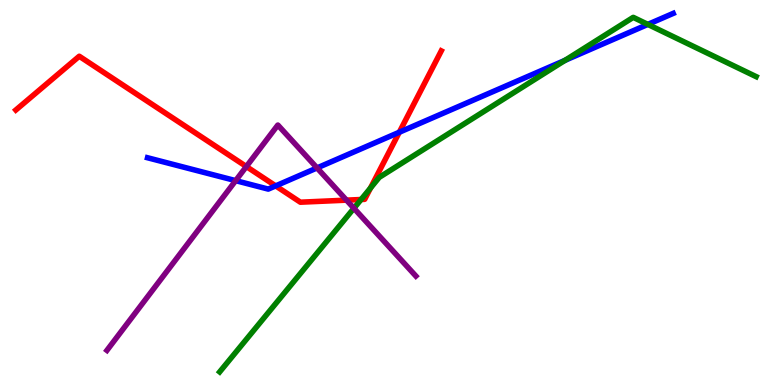[{'lines': ['blue', 'red'], 'intersections': [{'x': 3.56, 'y': 5.17}, {'x': 5.15, 'y': 6.57}]}, {'lines': ['green', 'red'], 'intersections': [{'x': 4.66, 'y': 4.82}, {'x': 4.78, 'y': 5.12}]}, {'lines': ['purple', 'red'], 'intersections': [{'x': 3.18, 'y': 5.67}, {'x': 4.47, 'y': 4.8}]}, {'lines': ['blue', 'green'], 'intersections': [{'x': 7.29, 'y': 8.43}, {'x': 8.36, 'y': 9.37}]}, {'lines': ['blue', 'purple'], 'intersections': [{'x': 3.04, 'y': 5.31}, {'x': 4.09, 'y': 5.64}]}, {'lines': ['green', 'purple'], 'intersections': [{'x': 4.57, 'y': 4.59}]}]